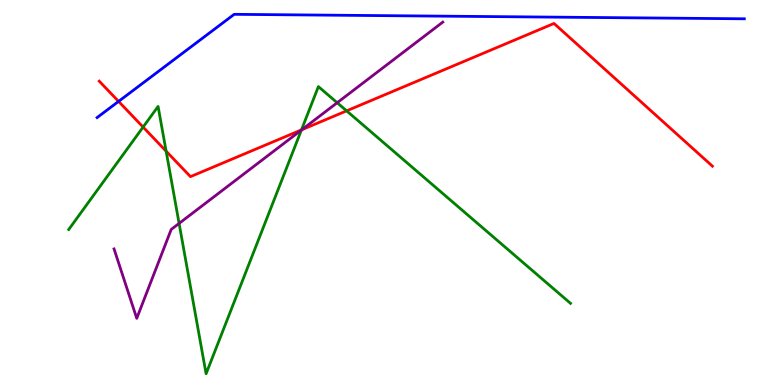[{'lines': ['blue', 'red'], 'intersections': [{'x': 1.53, 'y': 7.37}]}, {'lines': ['green', 'red'], 'intersections': [{'x': 1.85, 'y': 6.7}, {'x': 2.14, 'y': 6.07}, {'x': 3.89, 'y': 6.63}, {'x': 4.47, 'y': 7.12}]}, {'lines': ['purple', 'red'], 'intersections': [{'x': 3.89, 'y': 6.63}]}, {'lines': ['blue', 'green'], 'intersections': []}, {'lines': ['blue', 'purple'], 'intersections': []}, {'lines': ['green', 'purple'], 'intersections': [{'x': 2.31, 'y': 4.2}, {'x': 3.89, 'y': 6.62}, {'x': 4.35, 'y': 7.33}]}]